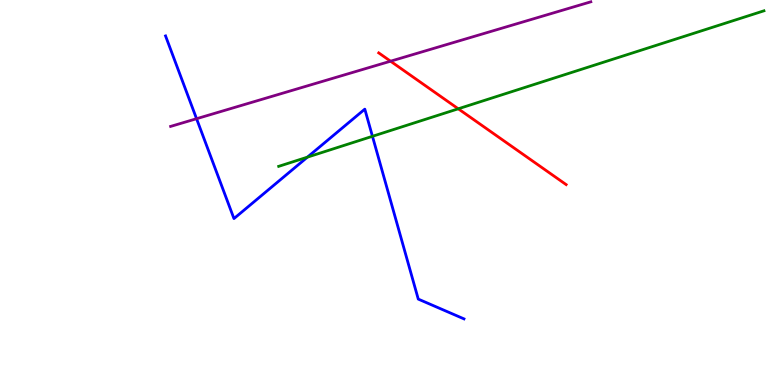[{'lines': ['blue', 'red'], 'intersections': []}, {'lines': ['green', 'red'], 'intersections': [{'x': 5.91, 'y': 7.17}]}, {'lines': ['purple', 'red'], 'intersections': [{'x': 5.04, 'y': 8.41}]}, {'lines': ['blue', 'green'], 'intersections': [{'x': 3.97, 'y': 5.92}, {'x': 4.81, 'y': 6.46}]}, {'lines': ['blue', 'purple'], 'intersections': [{'x': 2.54, 'y': 6.92}]}, {'lines': ['green', 'purple'], 'intersections': []}]